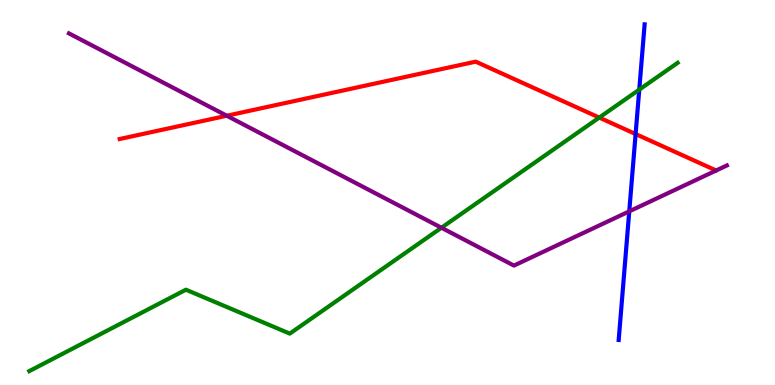[{'lines': ['blue', 'red'], 'intersections': [{'x': 8.2, 'y': 6.52}]}, {'lines': ['green', 'red'], 'intersections': [{'x': 7.73, 'y': 6.95}]}, {'lines': ['purple', 'red'], 'intersections': [{'x': 2.93, 'y': 6.99}]}, {'lines': ['blue', 'green'], 'intersections': [{'x': 8.25, 'y': 7.67}]}, {'lines': ['blue', 'purple'], 'intersections': [{'x': 8.12, 'y': 4.51}]}, {'lines': ['green', 'purple'], 'intersections': [{'x': 5.7, 'y': 4.08}]}]